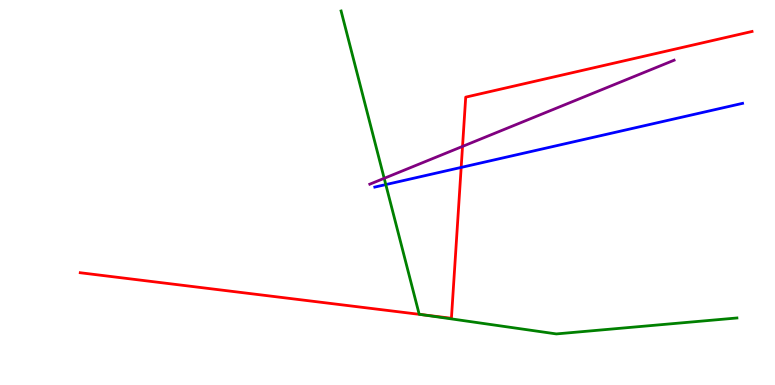[{'lines': ['blue', 'red'], 'intersections': [{'x': 5.95, 'y': 5.65}]}, {'lines': ['green', 'red'], 'intersections': [{'x': 5.44, 'y': 1.83}]}, {'lines': ['purple', 'red'], 'intersections': [{'x': 5.97, 'y': 6.2}]}, {'lines': ['blue', 'green'], 'intersections': [{'x': 4.98, 'y': 5.21}]}, {'lines': ['blue', 'purple'], 'intersections': []}, {'lines': ['green', 'purple'], 'intersections': [{'x': 4.96, 'y': 5.37}]}]